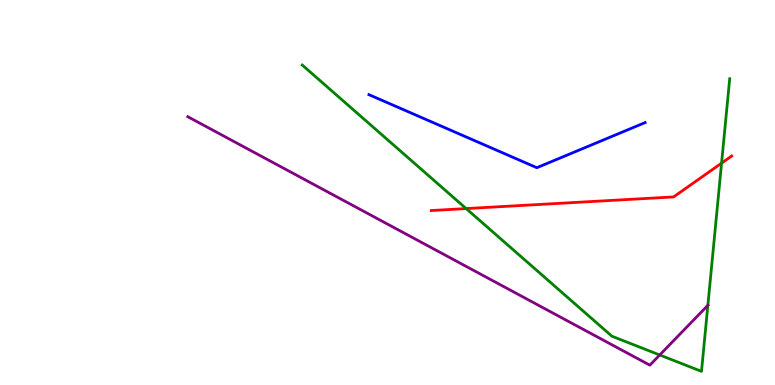[{'lines': ['blue', 'red'], 'intersections': []}, {'lines': ['green', 'red'], 'intersections': [{'x': 6.01, 'y': 4.58}, {'x': 9.31, 'y': 5.76}]}, {'lines': ['purple', 'red'], 'intersections': []}, {'lines': ['blue', 'green'], 'intersections': []}, {'lines': ['blue', 'purple'], 'intersections': []}, {'lines': ['green', 'purple'], 'intersections': [{'x': 8.51, 'y': 0.78}, {'x': 9.13, 'y': 2.07}]}]